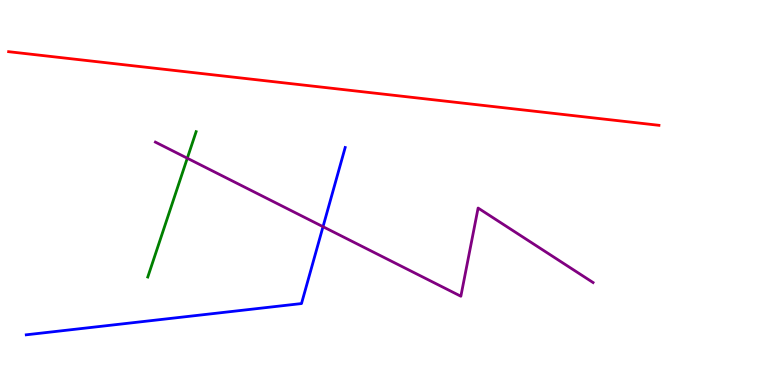[{'lines': ['blue', 'red'], 'intersections': []}, {'lines': ['green', 'red'], 'intersections': []}, {'lines': ['purple', 'red'], 'intersections': []}, {'lines': ['blue', 'green'], 'intersections': []}, {'lines': ['blue', 'purple'], 'intersections': [{'x': 4.17, 'y': 4.11}]}, {'lines': ['green', 'purple'], 'intersections': [{'x': 2.42, 'y': 5.89}]}]